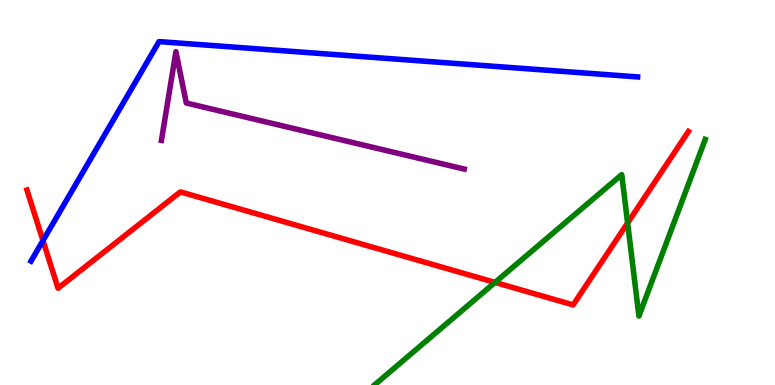[{'lines': ['blue', 'red'], 'intersections': [{'x': 0.554, 'y': 3.75}]}, {'lines': ['green', 'red'], 'intersections': [{'x': 6.39, 'y': 2.66}, {'x': 8.1, 'y': 4.21}]}, {'lines': ['purple', 'red'], 'intersections': []}, {'lines': ['blue', 'green'], 'intersections': []}, {'lines': ['blue', 'purple'], 'intersections': []}, {'lines': ['green', 'purple'], 'intersections': []}]